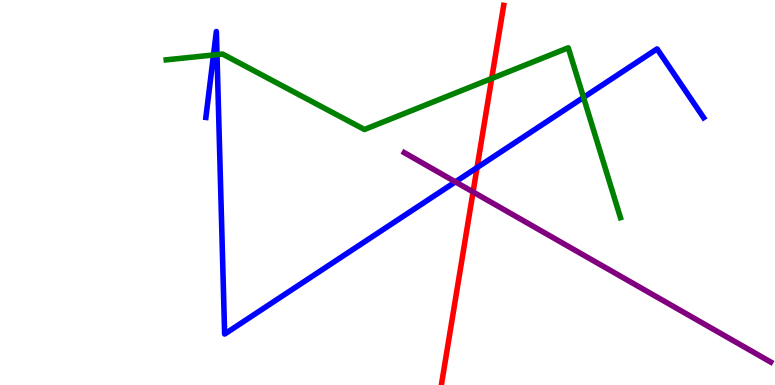[{'lines': ['blue', 'red'], 'intersections': [{'x': 6.16, 'y': 5.65}]}, {'lines': ['green', 'red'], 'intersections': [{'x': 6.34, 'y': 7.96}]}, {'lines': ['purple', 'red'], 'intersections': [{'x': 6.1, 'y': 5.01}]}, {'lines': ['blue', 'green'], 'intersections': [{'x': 2.75, 'y': 8.57}, {'x': 2.8, 'y': 8.58}, {'x': 7.53, 'y': 7.47}]}, {'lines': ['blue', 'purple'], 'intersections': [{'x': 5.88, 'y': 5.28}]}, {'lines': ['green', 'purple'], 'intersections': []}]